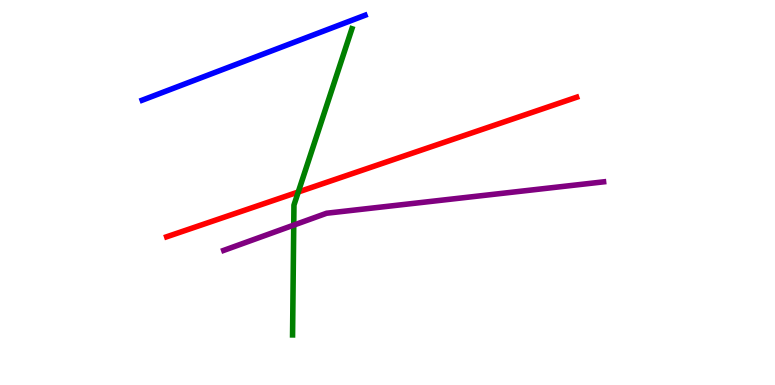[{'lines': ['blue', 'red'], 'intersections': []}, {'lines': ['green', 'red'], 'intersections': [{'x': 3.85, 'y': 5.01}]}, {'lines': ['purple', 'red'], 'intersections': []}, {'lines': ['blue', 'green'], 'intersections': []}, {'lines': ['blue', 'purple'], 'intersections': []}, {'lines': ['green', 'purple'], 'intersections': [{'x': 3.79, 'y': 4.15}]}]